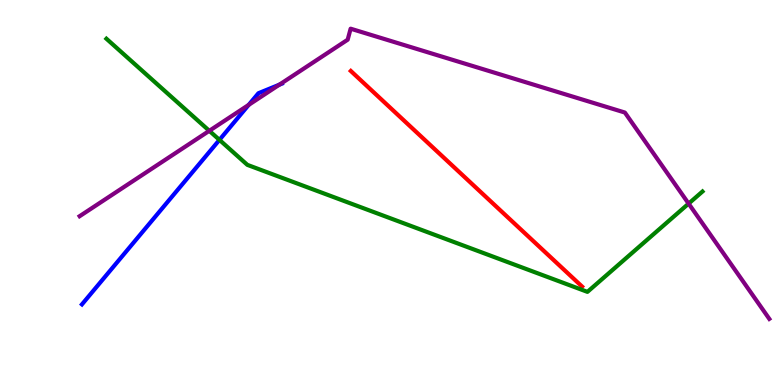[{'lines': ['blue', 'red'], 'intersections': []}, {'lines': ['green', 'red'], 'intersections': []}, {'lines': ['purple', 'red'], 'intersections': []}, {'lines': ['blue', 'green'], 'intersections': [{'x': 2.83, 'y': 6.37}]}, {'lines': ['blue', 'purple'], 'intersections': [{'x': 3.21, 'y': 7.28}, {'x': 3.6, 'y': 7.8}]}, {'lines': ['green', 'purple'], 'intersections': [{'x': 2.7, 'y': 6.6}, {'x': 8.89, 'y': 4.71}]}]